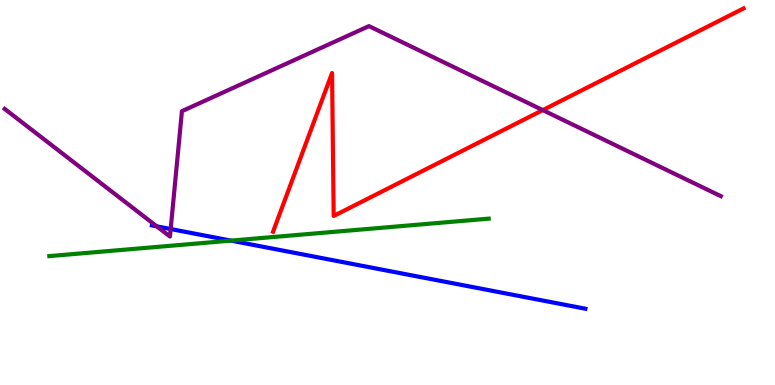[{'lines': ['blue', 'red'], 'intersections': []}, {'lines': ['green', 'red'], 'intersections': []}, {'lines': ['purple', 'red'], 'intersections': [{'x': 7.0, 'y': 7.14}]}, {'lines': ['blue', 'green'], 'intersections': [{'x': 2.98, 'y': 3.75}]}, {'lines': ['blue', 'purple'], 'intersections': [{'x': 2.02, 'y': 4.12}, {'x': 2.2, 'y': 4.05}]}, {'lines': ['green', 'purple'], 'intersections': []}]